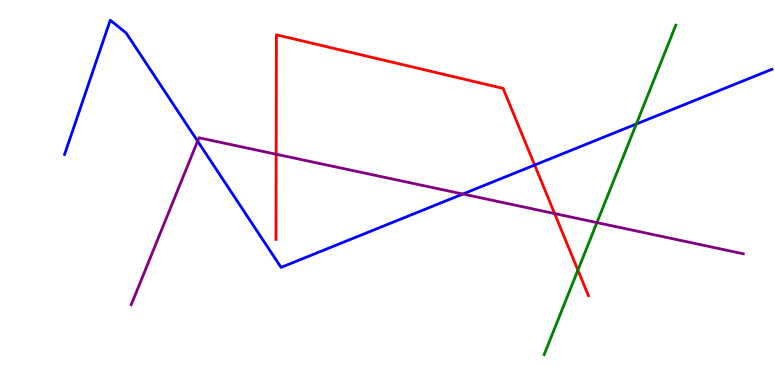[{'lines': ['blue', 'red'], 'intersections': [{'x': 6.9, 'y': 5.71}]}, {'lines': ['green', 'red'], 'intersections': [{'x': 7.46, 'y': 2.98}]}, {'lines': ['purple', 'red'], 'intersections': [{'x': 3.56, 'y': 5.99}, {'x': 7.16, 'y': 4.45}]}, {'lines': ['blue', 'green'], 'intersections': [{'x': 8.21, 'y': 6.78}]}, {'lines': ['blue', 'purple'], 'intersections': [{'x': 2.55, 'y': 6.33}, {'x': 5.97, 'y': 4.96}]}, {'lines': ['green', 'purple'], 'intersections': [{'x': 7.7, 'y': 4.22}]}]